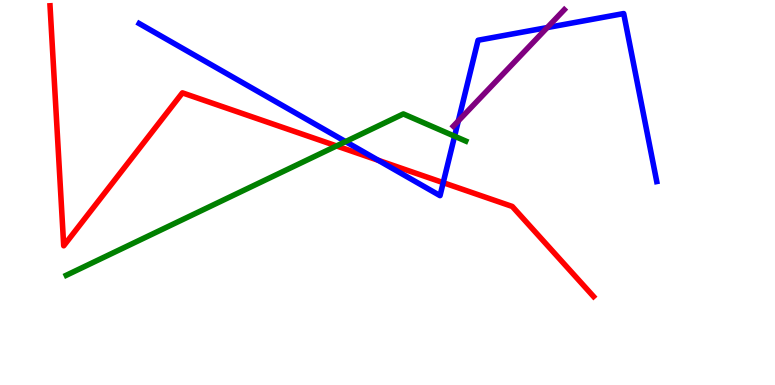[{'lines': ['blue', 'red'], 'intersections': [{'x': 4.88, 'y': 5.84}, {'x': 5.72, 'y': 5.26}]}, {'lines': ['green', 'red'], 'intersections': [{'x': 4.34, 'y': 6.21}]}, {'lines': ['purple', 'red'], 'intersections': []}, {'lines': ['blue', 'green'], 'intersections': [{'x': 4.46, 'y': 6.32}, {'x': 5.87, 'y': 6.46}]}, {'lines': ['blue', 'purple'], 'intersections': [{'x': 5.91, 'y': 6.86}, {'x': 7.06, 'y': 9.28}]}, {'lines': ['green', 'purple'], 'intersections': []}]